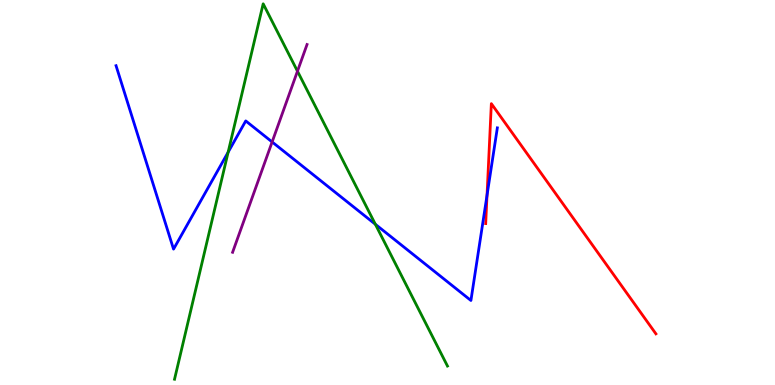[{'lines': ['blue', 'red'], 'intersections': [{'x': 6.28, 'y': 4.93}]}, {'lines': ['green', 'red'], 'intersections': []}, {'lines': ['purple', 'red'], 'intersections': []}, {'lines': ['blue', 'green'], 'intersections': [{'x': 2.94, 'y': 6.05}, {'x': 4.84, 'y': 4.17}]}, {'lines': ['blue', 'purple'], 'intersections': [{'x': 3.51, 'y': 6.31}]}, {'lines': ['green', 'purple'], 'intersections': [{'x': 3.84, 'y': 8.15}]}]